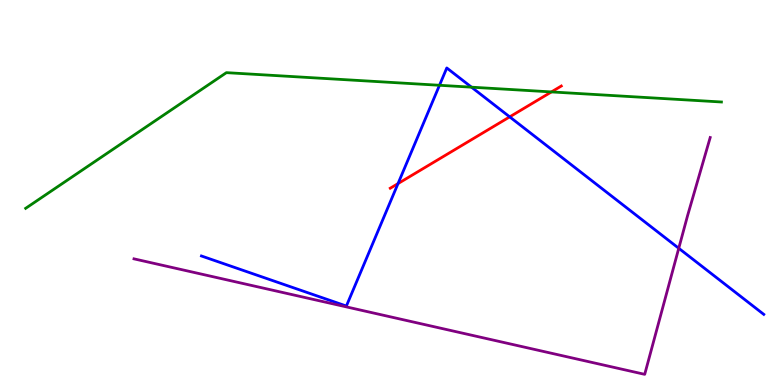[{'lines': ['blue', 'red'], 'intersections': [{'x': 5.14, 'y': 5.23}, {'x': 6.58, 'y': 6.96}]}, {'lines': ['green', 'red'], 'intersections': [{'x': 7.12, 'y': 7.61}]}, {'lines': ['purple', 'red'], 'intersections': []}, {'lines': ['blue', 'green'], 'intersections': [{'x': 5.67, 'y': 7.78}, {'x': 6.08, 'y': 7.74}]}, {'lines': ['blue', 'purple'], 'intersections': [{'x': 8.76, 'y': 3.55}]}, {'lines': ['green', 'purple'], 'intersections': []}]